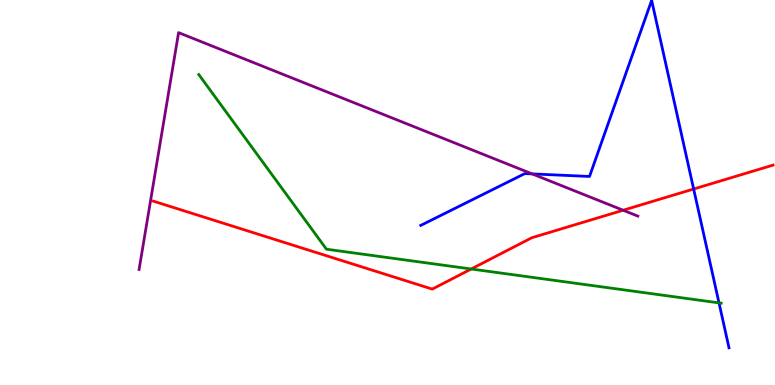[{'lines': ['blue', 'red'], 'intersections': [{'x': 8.95, 'y': 5.09}]}, {'lines': ['green', 'red'], 'intersections': [{'x': 6.08, 'y': 3.01}]}, {'lines': ['purple', 'red'], 'intersections': [{'x': 8.04, 'y': 4.54}]}, {'lines': ['blue', 'green'], 'intersections': [{'x': 9.28, 'y': 2.13}]}, {'lines': ['blue', 'purple'], 'intersections': [{'x': 6.87, 'y': 5.48}]}, {'lines': ['green', 'purple'], 'intersections': []}]